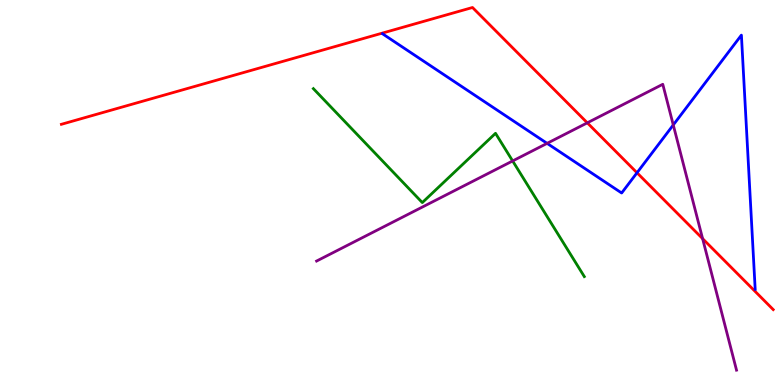[{'lines': ['blue', 'red'], 'intersections': [{'x': 8.22, 'y': 5.51}]}, {'lines': ['green', 'red'], 'intersections': []}, {'lines': ['purple', 'red'], 'intersections': [{'x': 7.58, 'y': 6.81}, {'x': 9.07, 'y': 3.8}]}, {'lines': ['blue', 'green'], 'intersections': []}, {'lines': ['blue', 'purple'], 'intersections': [{'x': 7.06, 'y': 6.28}, {'x': 8.69, 'y': 6.75}]}, {'lines': ['green', 'purple'], 'intersections': [{'x': 6.61, 'y': 5.82}]}]